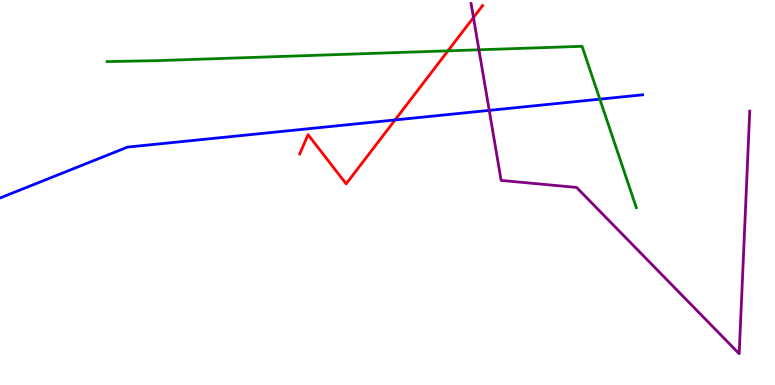[{'lines': ['blue', 'red'], 'intersections': [{'x': 5.1, 'y': 6.88}]}, {'lines': ['green', 'red'], 'intersections': [{'x': 5.78, 'y': 8.68}]}, {'lines': ['purple', 'red'], 'intersections': [{'x': 6.11, 'y': 9.55}]}, {'lines': ['blue', 'green'], 'intersections': [{'x': 7.74, 'y': 7.42}]}, {'lines': ['blue', 'purple'], 'intersections': [{'x': 6.31, 'y': 7.13}]}, {'lines': ['green', 'purple'], 'intersections': [{'x': 6.18, 'y': 8.71}]}]